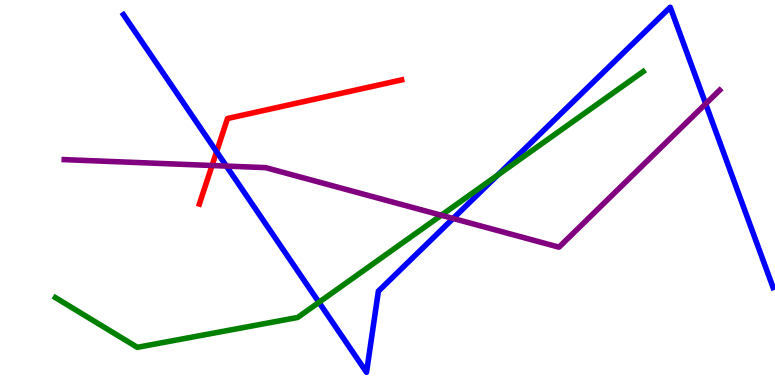[{'lines': ['blue', 'red'], 'intersections': [{'x': 2.79, 'y': 6.06}]}, {'lines': ['green', 'red'], 'intersections': []}, {'lines': ['purple', 'red'], 'intersections': [{'x': 2.74, 'y': 5.7}]}, {'lines': ['blue', 'green'], 'intersections': [{'x': 4.12, 'y': 2.15}, {'x': 6.42, 'y': 5.45}]}, {'lines': ['blue', 'purple'], 'intersections': [{'x': 2.92, 'y': 5.69}, {'x': 5.85, 'y': 4.33}, {'x': 9.11, 'y': 7.3}]}, {'lines': ['green', 'purple'], 'intersections': [{'x': 5.69, 'y': 4.41}]}]